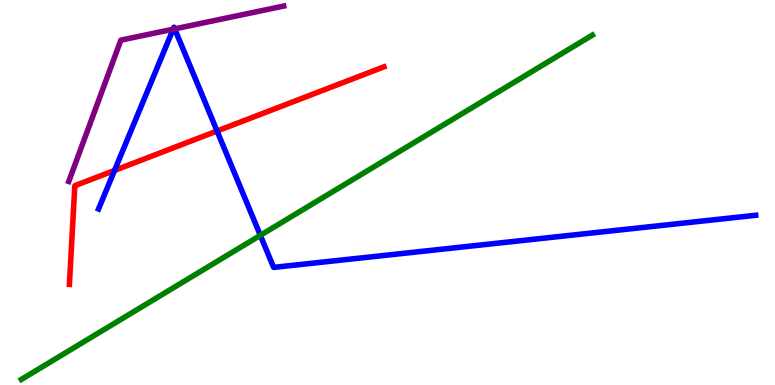[{'lines': ['blue', 'red'], 'intersections': [{'x': 1.48, 'y': 5.57}, {'x': 2.8, 'y': 6.6}]}, {'lines': ['green', 'red'], 'intersections': []}, {'lines': ['purple', 'red'], 'intersections': []}, {'lines': ['blue', 'green'], 'intersections': [{'x': 3.36, 'y': 3.89}]}, {'lines': ['blue', 'purple'], 'intersections': [{'x': 2.23, 'y': 9.24}, {'x': 2.25, 'y': 9.25}]}, {'lines': ['green', 'purple'], 'intersections': []}]